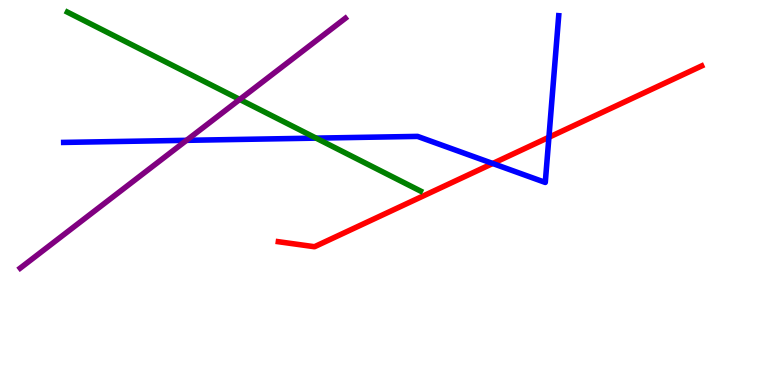[{'lines': ['blue', 'red'], 'intersections': [{'x': 6.36, 'y': 5.75}, {'x': 7.08, 'y': 6.43}]}, {'lines': ['green', 'red'], 'intersections': []}, {'lines': ['purple', 'red'], 'intersections': []}, {'lines': ['blue', 'green'], 'intersections': [{'x': 4.08, 'y': 6.41}]}, {'lines': ['blue', 'purple'], 'intersections': [{'x': 2.41, 'y': 6.36}]}, {'lines': ['green', 'purple'], 'intersections': [{'x': 3.09, 'y': 7.42}]}]